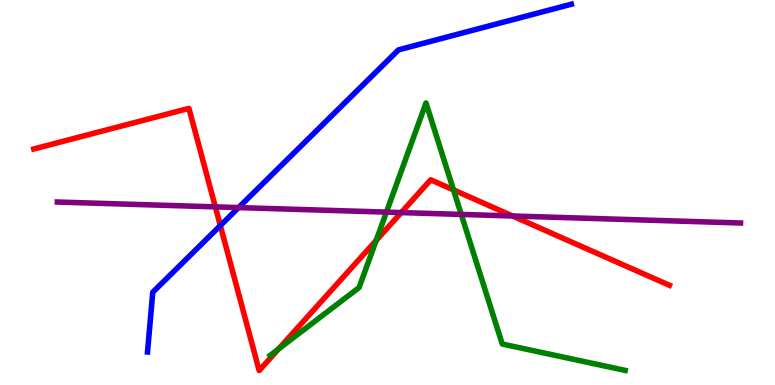[{'lines': ['blue', 'red'], 'intersections': [{'x': 2.84, 'y': 4.14}]}, {'lines': ['green', 'red'], 'intersections': [{'x': 3.59, 'y': 0.934}, {'x': 4.85, 'y': 3.75}, {'x': 5.85, 'y': 5.07}]}, {'lines': ['purple', 'red'], 'intersections': [{'x': 2.78, 'y': 4.63}, {'x': 5.18, 'y': 4.48}, {'x': 6.61, 'y': 4.39}]}, {'lines': ['blue', 'green'], 'intersections': []}, {'lines': ['blue', 'purple'], 'intersections': [{'x': 3.08, 'y': 4.61}]}, {'lines': ['green', 'purple'], 'intersections': [{'x': 4.99, 'y': 4.49}, {'x': 5.95, 'y': 4.43}]}]